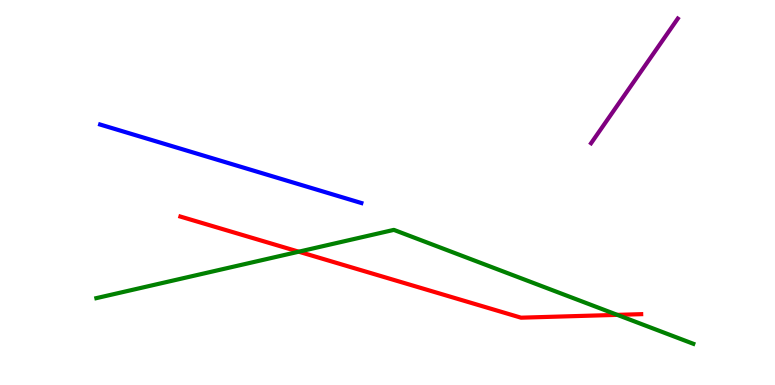[{'lines': ['blue', 'red'], 'intersections': []}, {'lines': ['green', 'red'], 'intersections': [{'x': 3.85, 'y': 3.46}, {'x': 7.97, 'y': 1.82}]}, {'lines': ['purple', 'red'], 'intersections': []}, {'lines': ['blue', 'green'], 'intersections': []}, {'lines': ['blue', 'purple'], 'intersections': []}, {'lines': ['green', 'purple'], 'intersections': []}]